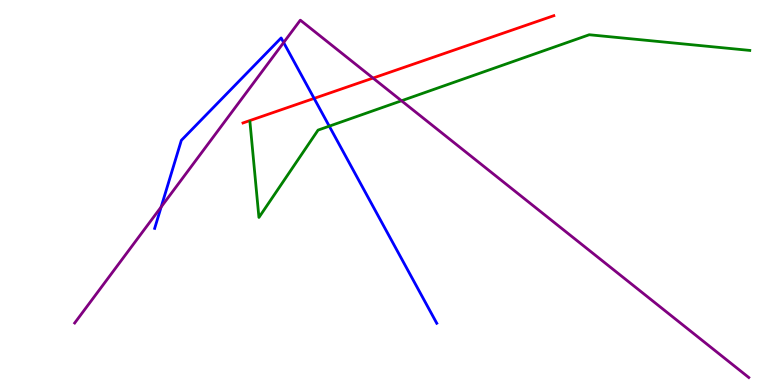[{'lines': ['blue', 'red'], 'intersections': [{'x': 4.05, 'y': 7.44}]}, {'lines': ['green', 'red'], 'intersections': []}, {'lines': ['purple', 'red'], 'intersections': [{'x': 4.81, 'y': 7.97}]}, {'lines': ['blue', 'green'], 'intersections': [{'x': 4.25, 'y': 6.72}]}, {'lines': ['blue', 'purple'], 'intersections': [{'x': 2.08, 'y': 4.62}, {'x': 3.66, 'y': 8.89}]}, {'lines': ['green', 'purple'], 'intersections': [{'x': 5.18, 'y': 7.38}]}]